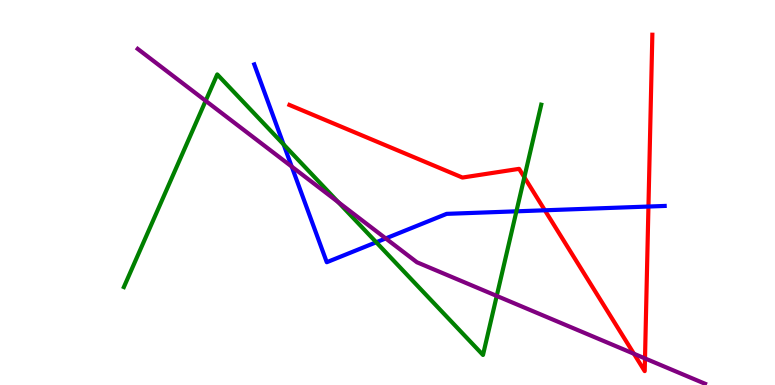[{'lines': ['blue', 'red'], 'intersections': [{'x': 7.03, 'y': 4.54}, {'x': 8.37, 'y': 4.64}]}, {'lines': ['green', 'red'], 'intersections': [{'x': 6.77, 'y': 5.4}]}, {'lines': ['purple', 'red'], 'intersections': [{'x': 8.18, 'y': 0.812}, {'x': 8.32, 'y': 0.69}]}, {'lines': ['blue', 'green'], 'intersections': [{'x': 3.66, 'y': 6.25}, {'x': 4.85, 'y': 3.71}, {'x': 6.66, 'y': 4.51}]}, {'lines': ['blue', 'purple'], 'intersections': [{'x': 3.76, 'y': 5.67}, {'x': 4.98, 'y': 3.81}]}, {'lines': ['green', 'purple'], 'intersections': [{'x': 2.65, 'y': 7.38}, {'x': 4.36, 'y': 4.75}, {'x': 6.41, 'y': 2.31}]}]